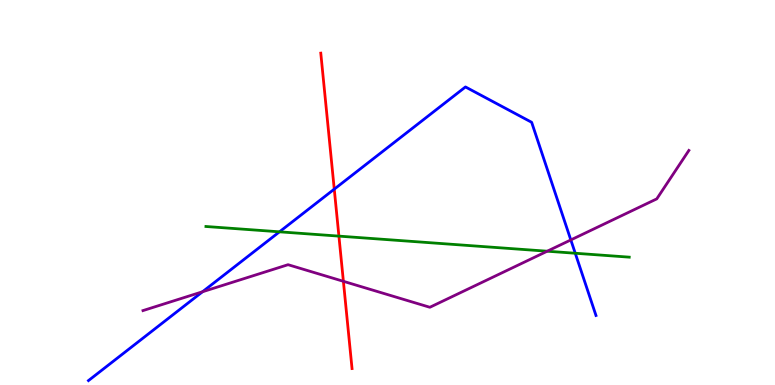[{'lines': ['blue', 'red'], 'intersections': [{'x': 4.31, 'y': 5.09}]}, {'lines': ['green', 'red'], 'intersections': [{'x': 4.37, 'y': 3.87}]}, {'lines': ['purple', 'red'], 'intersections': [{'x': 4.43, 'y': 2.69}]}, {'lines': ['blue', 'green'], 'intersections': [{'x': 3.61, 'y': 3.98}, {'x': 7.42, 'y': 3.42}]}, {'lines': ['blue', 'purple'], 'intersections': [{'x': 2.61, 'y': 2.42}, {'x': 7.37, 'y': 3.77}]}, {'lines': ['green', 'purple'], 'intersections': [{'x': 7.06, 'y': 3.47}]}]